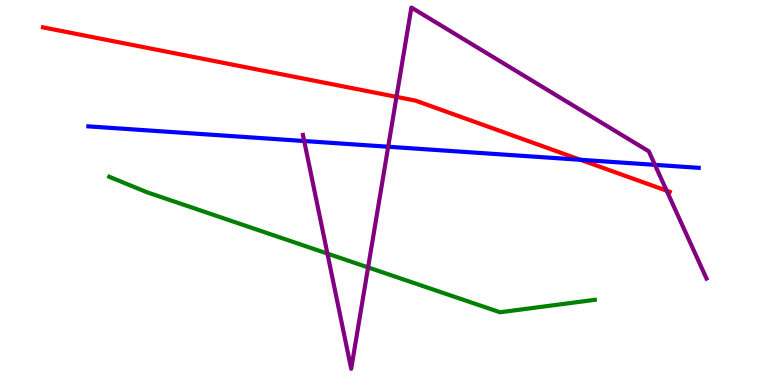[{'lines': ['blue', 'red'], 'intersections': [{'x': 7.49, 'y': 5.85}]}, {'lines': ['green', 'red'], 'intersections': []}, {'lines': ['purple', 'red'], 'intersections': [{'x': 5.12, 'y': 7.48}, {'x': 8.6, 'y': 5.05}]}, {'lines': ['blue', 'green'], 'intersections': []}, {'lines': ['blue', 'purple'], 'intersections': [{'x': 3.93, 'y': 6.34}, {'x': 5.01, 'y': 6.19}, {'x': 8.45, 'y': 5.72}]}, {'lines': ['green', 'purple'], 'intersections': [{'x': 4.22, 'y': 3.41}, {'x': 4.75, 'y': 3.05}]}]